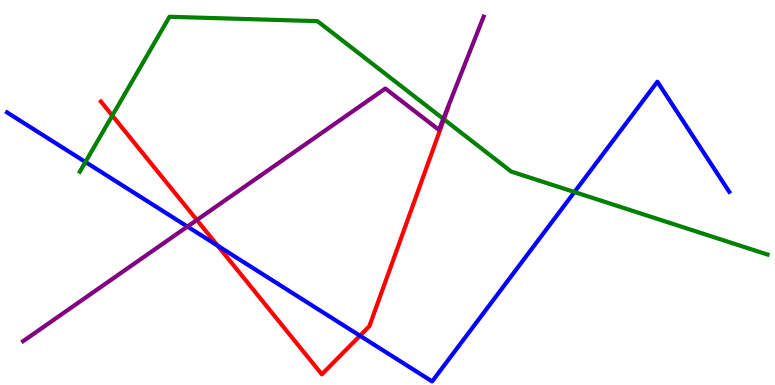[{'lines': ['blue', 'red'], 'intersections': [{'x': 2.81, 'y': 3.62}, {'x': 4.64, 'y': 1.28}]}, {'lines': ['green', 'red'], 'intersections': [{'x': 1.45, 'y': 7.0}, {'x': 5.73, 'y': 6.9}]}, {'lines': ['purple', 'red'], 'intersections': [{'x': 2.54, 'y': 4.29}]}, {'lines': ['blue', 'green'], 'intersections': [{'x': 1.1, 'y': 5.79}, {'x': 7.41, 'y': 5.01}]}, {'lines': ['blue', 'purple'], 'intersections': [{'x': 2.42, 'y': 4.12}]}, {'lines': ['green', 'purple'], 'intersections': [{'x': 5.72, 'y': 6.91}]}]